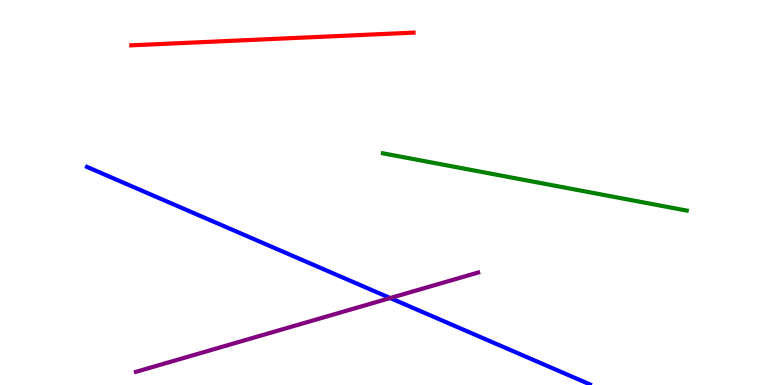[{'lines': ['blue', 'red'], 'intersections': []}, {'lines': ['green', 'red'], 'intersections': []}, {'lines': ['purple', 'red'], 'intersections': []}, {'lines': ['blue', 'green'], 'intersections': []}, {'lines': ['blue', 'purple'], 'intersections': [{'x': 5.04, 'y': 2.26}]}, {'lines': ['green', 'purple'], 'intersections': []}]